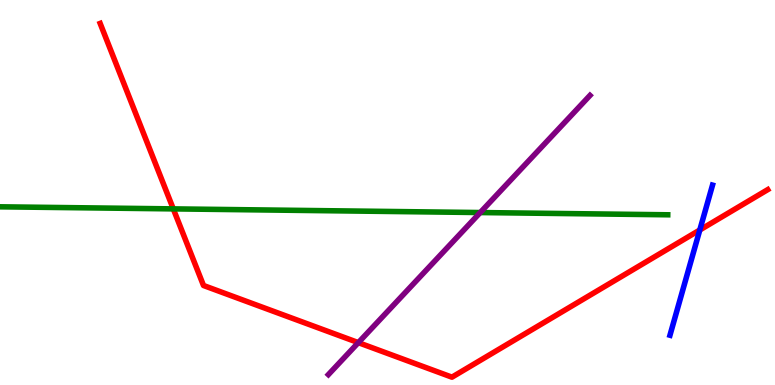[{'lines': ['blue', 'red'], 'intersections': [{'x': 9.03, 'y': 4.03}]}, {'lines': ['green', 'red'], 'intersections': [{'x': 2.24, 'y': 4.57}]}, {'lines': ['purple', 'red'], 'intersections': [{'x': 4.62, 'y': 1.1}]}, {'lines': ['blue', 'green'], 'intersections': []}, {'lines': ['blue', 'purple'], 'intersections': []}, {'lines': ['green', 'purple'], 'intersections': [{'x': 6.2, 'y': 4.48}]}]